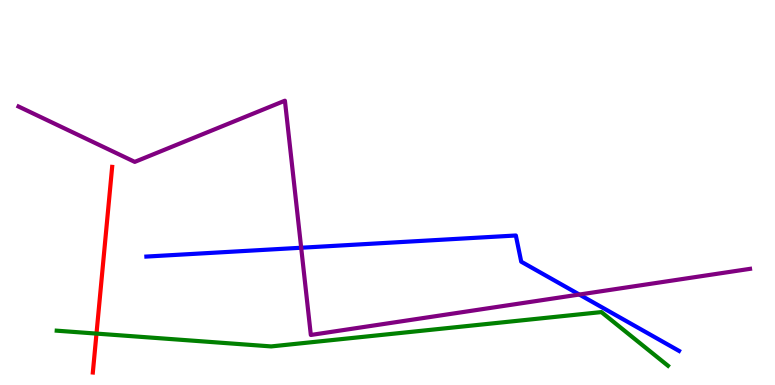[{'lines': ['blue', 'red'], 'intersections': []}, {'lines': ['green', 'red'], 'intersections': [{'x': 1.25, 'y': 1.34}]}, {'lines': ['purple', 'red'], 'intersections': []}, {'lines': ['blue', 'green'], 'intersections': []}, {'lines': ['blue', 'purple'], 'intersections': [{'x': 3.89, 'y': 3.57}, {'x': 7.48, 'y': 2.35}]}, {'lines': ['green', 'purple'], 'intersections': []}]